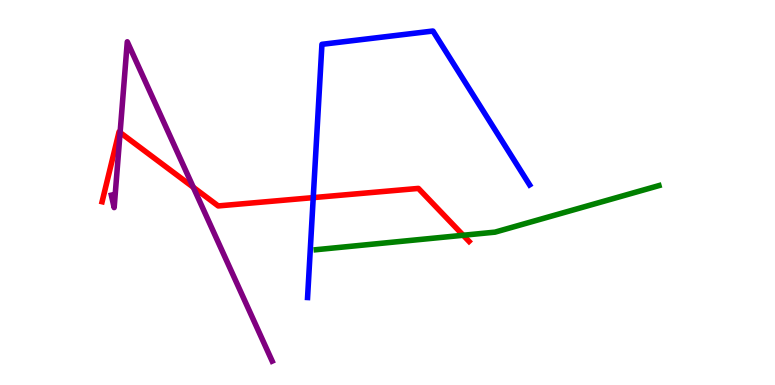[{'lines': ['blue', 'red'], 'intersections': [{'x': 4.04, 'y': 4.87}]}, {'lines': ['green', 'red'], 'intersections': [{'x': 5.98, 'y': 3.89}]}, {'lines': ['purple', 'red'], 'intersections': [{'x': 1.55, 'y': 6.56}, {'x': 2.49, 'y': 5.14}]}, {'lines': ['blue', 'green'], 'intersections': []}, {'lines': ['blue', 'purple'], 'intersections': []}, {'lines': ['green', 'purple'], 'intersections': []}]